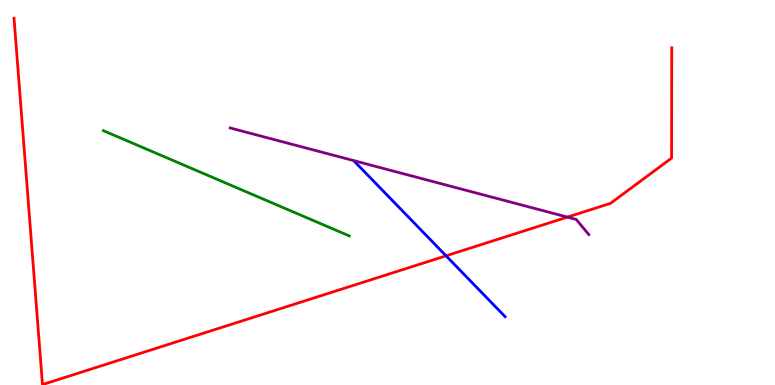[{'lines': ['blue', 'red'], 'intersections': [{'x': 5.76, 'y': 3.36}]}, {'lines': ['green', 'red'], 'intersections': []}, {'lines': ['purple', 'red'], 'intersections': [{'x': 7.32, 'y': 4.36}]}, {'lines': ['blue', 'green'], 'intersections': []}, {'lines': ['blue', 'purple'], 'intersections': []}, {'lines': ['green', 'purple'], 'intersections': []}]